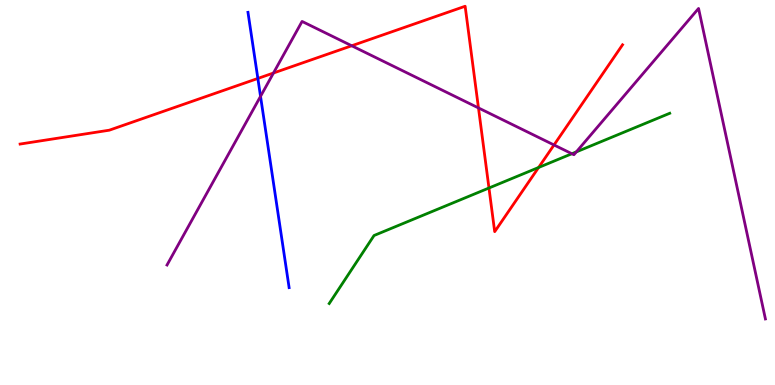[{'lines': ['blue', 'red'], 'intersections': [{'x': 3.33, 'y': 7.96}]}, {'lines': ['green', 'red'], 'intersections': [{'x': 6.31, 'y': 5.12}, {'x': 6.95, 'y': 5.65}]}, {'lines': ['purple', 'red'], 'intersections': [{'x': 3.53, 'y': 8.1}, {'x': 4.54, 'y': 8.81}, {'x': 6.17, 'y': 7.2}, {'x': 7.15, 'y': 6.23}]}, {'lines': ['blue', 'green'], 'intersections': []}, {'lines': ['blue', 'purple'], 'intersections': [{'x': 3.36, 'y': 7.5}]}, {'lines': ['green', 'purple'], 'intersections': [{'x': 7.38, 'y': 6.01}, {'x': 7.44, 'y': 6.05}]}]